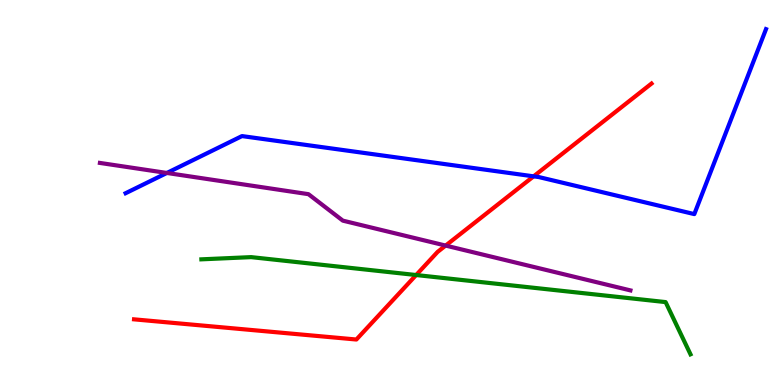[{'lines': ['blue', 'red'], 'intersections': [{'x': 6.89, 'y': 5.42}]}, {'lines': ['green', 'red'], 'intersections': [{'x': 5.37, 'y': 2.86}]}, {'lines': ['purple', 'red'], 'intersections': [{'x': 5.75, 'y': 3.62}]}, {'lines': ['blue', 'green'], 'intersections': []}, {'lines': ['blue', 'purple'], 'intersections': [{'x': 2.15, 'y': 5.51}]}, {'lines': ['green', 'purple'], 'intersections': []}]